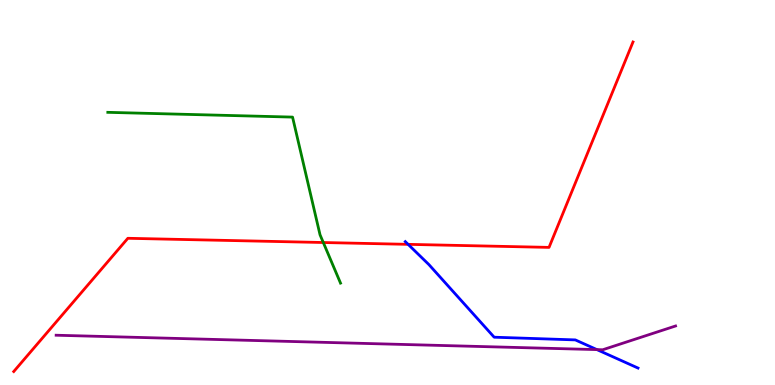[{'lines': ['blue', 'red'], 'intersections': [{'x': 5.27, 'y': 3.65}]}, {'lines': ['green', 'red'], 'intersections': [{'x': 4.17, 'y': 3.7}]}, {'lines': ['purple', 'red'], 'intersections': []}, {'lines': ['blue', 'green'], 'intersections': []}, {'lines': ['blue', 'purple'], 'intersections': [{'x': 7.7, 'y': 0.919}]}, {'lines': ['green', 'purple'], 'intersections': []}]